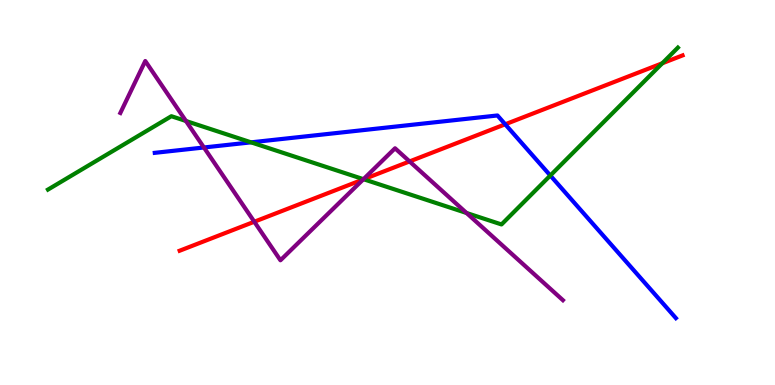[{'lines': ['blue', 'red'], 'intersections': [{'x': 6.52, 'y': 6.77}]}, {'lines': ['green', 'red'], 'intersections': [{'x': 4.69, 'y': 5.34}, {'x': 8.55, 'y': 8.36}]}, {'lines': ['purple', 'red'], 'intersections': [{'x': 3.28, 'y': 4.24}, {'x': 4.69, 'y': 5.34}, {'x': 5.28, 'y': 5.81}]}, {'lines': ['blue', 'green'], 'intersections': [{'x': 3.24, 'y': 6.3}, {'x': 7.1, 'y': 5.44}]}, {'lines': ['blue', 'purple'], 'intersections': [{'x': 2.63, 'y': 6.17}]}, {'lines': ['green', 'purple'], 'intersections': [{'x': 2.4, 'y': 6.86}, {'x': 4.69, 'y': 5.35}, {'x': 6.02, 'y': 4.47}]}]